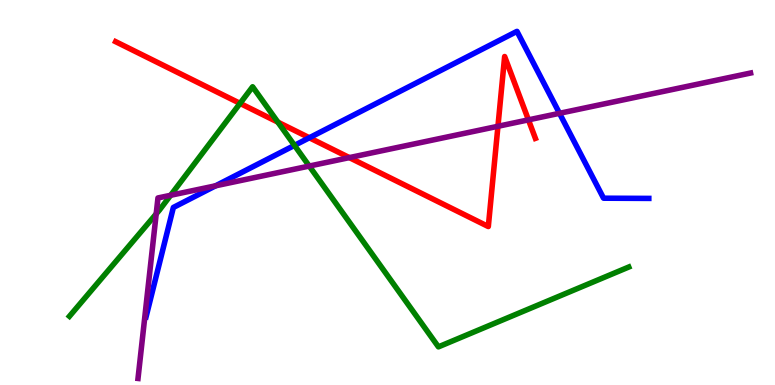[{'lines': ['blue', 'red'], 'intersections': [{'x': 3.99, 'y': 6.42}]}, {'lines': ['green', 'red'], 'intersections': [{'x': 3.1, 'y': 7.31}, {'x': 3.59, 'y': 6.83}]}, {'lines': ['purple', 'red'], 'intersections': [{'x': 4.51, 'y': 5.91}, {'x': 6.43, 'y': 6.72}, {'x': 6.82, 'y': 6.89}]}, {'lines': ['blue', 'green'], 'intersections': [{'x': 3.8, 'y': 6.22}]}, {'lines': ['blue', 'purple'], 'intersections': [{'x': 2.78, 'y': 5.17}, {'x': 7.22, 'y': 7.06}]}, {'lines': ['green', 'purple'], 'intersections': [{'x': 2.02, 'y': 4.44}, {'x': 2.2, 'y': 4.93}, {'x': 3.99, 'y': 5.69}]}]